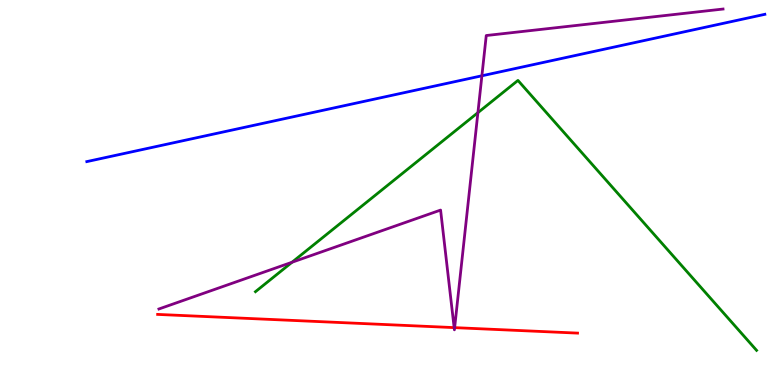[{'lines': ['blue', 'red'], 'intersections': []}, {'lines': ['green', 'red'], 'intersections': []}, {'lines': ['purple', 'red'], 'intersections': [{'x': 5.86, 'y': 1.49}, {'x': 5.87, 'y': 1.49}]}, {'lines': ['blue', 'green'], 'intersections': []}, {'lines': ['blue', 'purple'], 'intersections': [{'x': 6.22, 'y': 8.03}]}, {'lines': ['green', 'purple'], 'intersections': [{'x': 3.77, 'y': 3.19}, {'x': 6.17, 'y': 7.07}]}]